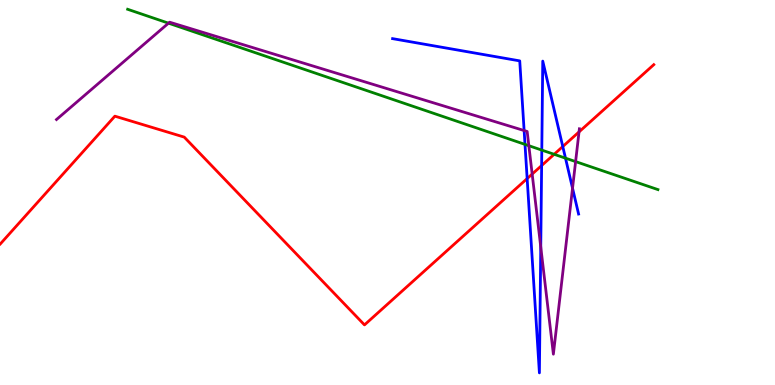[{'lines': ['blue', 'red'], 'intersections': [{'x': 6.8, 'y': 5.36}, {'x': 6.99, 'y': 5.7}, {'x': 7.26, 'y': 6.19}]}, {'lines': ['green', 'red'], 'intersections': [{'x': 7.15, 'y': 5.99}]}, {'lines': ['purple', 'red'], 'intersections': [{'x': 6.87, 'y': 5.48}, {'x': 7.47, 'y': 6.57}]}, {'lines': ['blue', 'green'], 'intersections': [{'x': 6.77, 'y': 6.25}, {'x': 6.99, 'y': 6.1}, {'x': 7.3, 'y': 5.89}]}, {'lines': ['blue', 'purple'], 'intersections': [{'x': 6.76, 'y': 6.61}, {'x': 6.98, 'y': 3.59}, {'x': 7.39, 'y': 5.11}]}, {'lines': ['green', 'purple'], 'intersections': [{'x': 2.17, 'y': 9.4}, {'x': 6.82, 'y': 6.22}, {'x': 7.43, 'y': 5.8}]}]